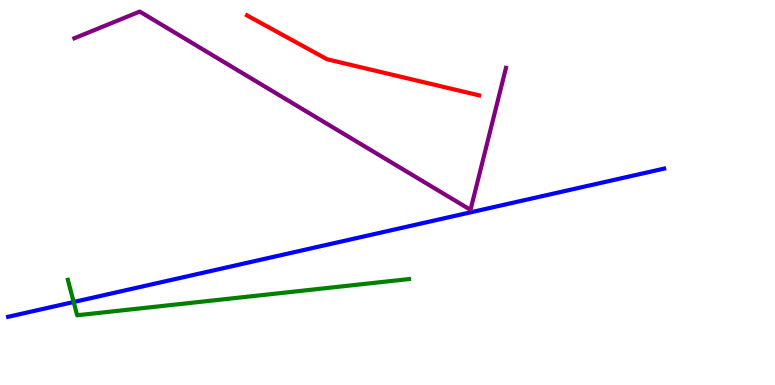[{'lines': ['blue', 'red'], 'intersections': []}, {'lines': ['green', 'red'], 'intersections': []}, {'lines': ['purple', 'red'], 'intersections': []}, {'lines': ['blue', 'green'], 'intersections': [{'x': 0.951, 'y': 2.16}]}, {'lines': ['blue', 'purple'], 'intersections': []}, {'lines': ['green', 'purple'], 'intersections': []}]